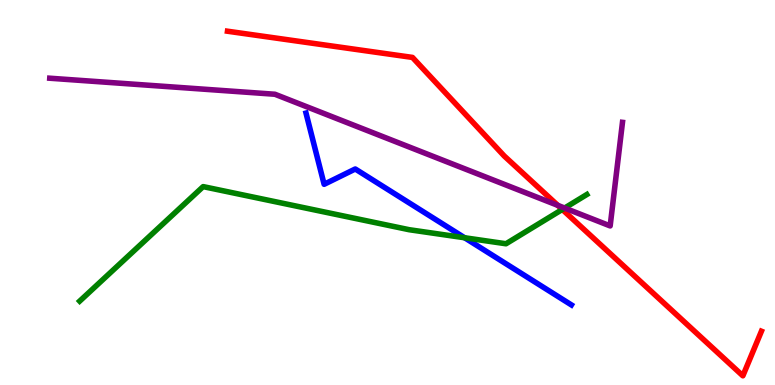[{'lines': ['blue', 'red'], 'intersections': []}, {'lines': ['green', 'red'], 'intersections': [{'x': 7.26, 'y': 4.56}]}, {'lines': ['purple', 'red'], 'intersections': [{'x': 7.2, 'y': 4.67}]}, {'lines': ['blue', 'green'], 'intersections': [{'x': 6.0, 'y': 3.82}]}, {'lines': ['blue', 'purple'], 'intersections': []}, {'lines': ['green', 'purple'], 'intersections': [{'x': 7.29, 'y': 4.6}]}]